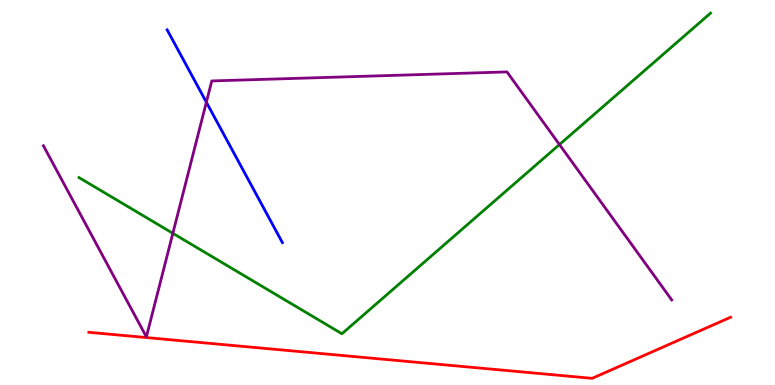[{'lines': ['blue', 'red'], 'intersections': []}, {'lines': ['green', 'red'], 'intersections': []}, {'lines': ['purple', 'red'], 'intersections': []}, {'lines': ['blue', 'green'], 'intersections': []}, {'lines': ['blue', 'purple'], 'intersections': [{'x': 2.66, 'y': 7.35}]}, {'lines': ['green', 'purple'], 'intersections': [{'x': 2.23, 'y': 3.94}, {'x': 7.22, 'y': 6.25}]}]